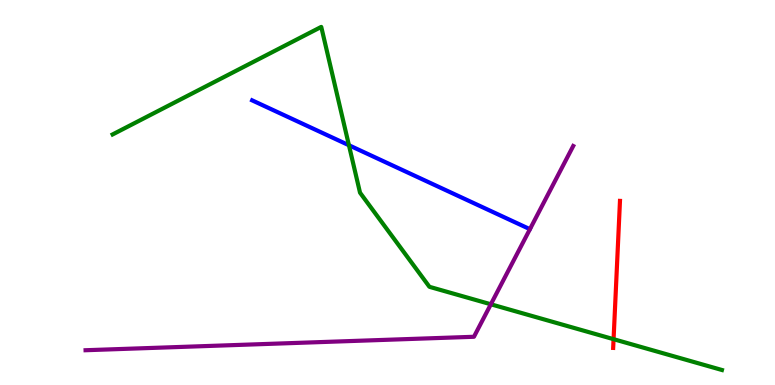[{'lines': ['blue', 'red'], 'intersections': []}, {'lines': ['green', 'red'], 'intersections': [{'x': 7.92, 'y': 1.19}]}, {'lines': ['purple', 'red'], 'intersections': []}, {'lines': ['blue', 'green'], 'intersections': [{'x': 4.5, 'y': 6.23}]}, {'lines': ['blue', 'purple'], 'intersections': []}, {'lines': ['green', 'purple'], 'intersections': [{'x': 6.33, 'y': 2.1}]}]